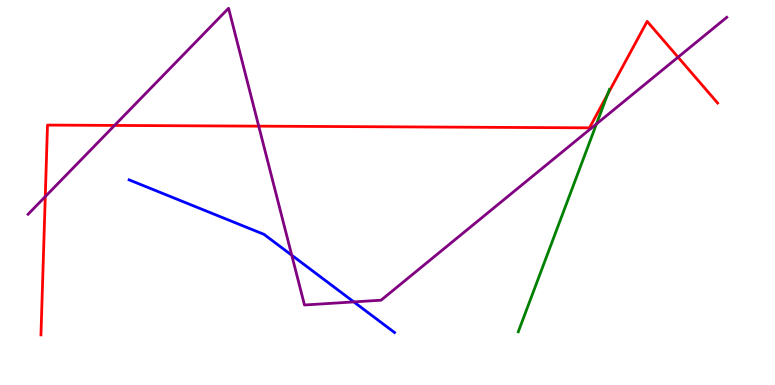[{'lines': ['blue', 'red'], 'intersections': []}, {'lines': ['green', 'red'], 'intersections': [{'x': 7.84, 'y': 7.55}]}, {'lines': ['purple', 'red'], 'intersections': [{'x': 0.584, 'y': 4.89}, {'x': 1.48, 'y': 6.74}, {'x': 3.34, 'y': 6.72}, {'x': 8.75, 'y': 8.51}]}, {'lines': ['blue', 'green'], 'intersections': []}, {'lines': ['blue', 'purple'], 'intersections': [{'x': 3.76, 'y': 3.37}, {'x': 4.57, 'y': 2.16}]}, {'lines': ['green', 'purple'], 'intersections': [{'x': 7.7, 'y': 6.78}]}]